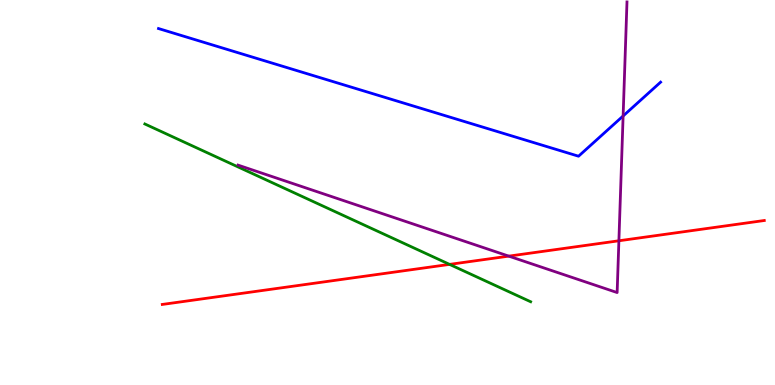[{'lines': ['blue', 'red'], 'intersections': []}, {'lines': ['green', 'red'], 'intersections': [{'x': 5.8, 'y': 3.13}]}, {'lines': ['purple', 'red'], 'intersections': [{'x': 6.56, 'y': 3.35}, {'x': 7.99, 'y': 3.75}]}, {'lines': ['blue', 'green'], 'intersections': []}, {'lines': ['blue', 'purple'], 'intersections': [{'x': 8.04, 'y': 6.99}]}, {'lines': ['green', 'purple'], 'intersections': []}]